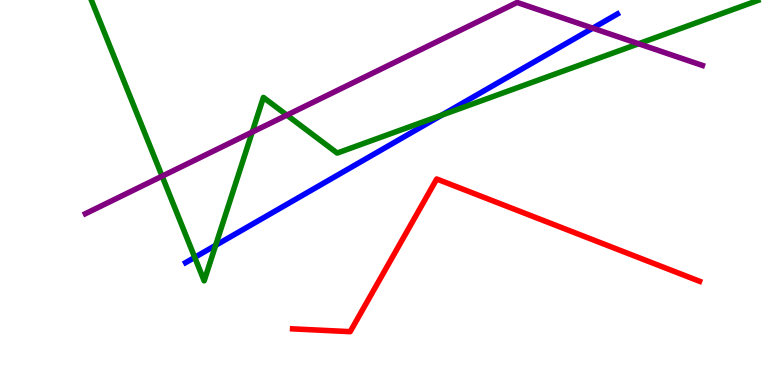[{'lines': ['blue', 'red'], 'intersections': []}, {'lines': ['green', 'red'], 'intersections': []}, {'lines': ['purple', 'red'], 'intersections': []}, {'lines': ['blue', 'green'], 'intersections': [{'x': 2.51, 'y': 3.31}, {'x': 2.78, 'y': 3.63}, {'x': 5.7, 'y': 7.01}]}, {'lines': ['blue', 'purple'], 'intersections': [{'x': 7.65, 'y': 9.27}]}, {'lines': ['green', 'purple'], 'intersections': [{'x': 2.09, 'y': 5.42}, {'x': 3.25, 'y': 6.57}, {'x': 3.7, 'y': 7.01}, {'x': 8.24, 'y': 8.86}]}]